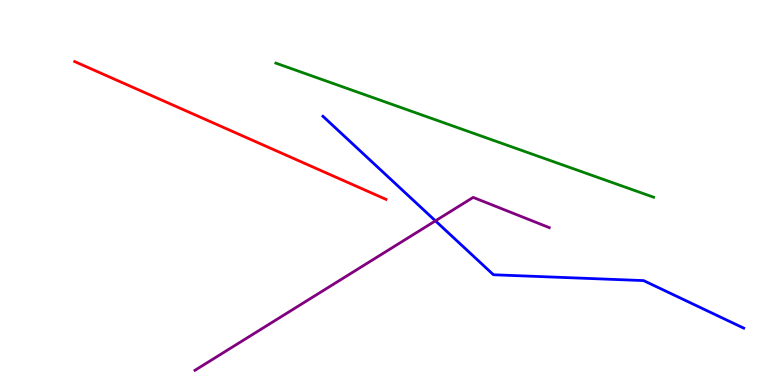[{'lines': ['blue', 'red'], 'intersections': []}, {'lines': ['green', 'red'], 'intersections': []}, {'lines': ['purple', 'red'], 'intersections': []}, {'lines': ['blue', 'green'], 'intersections': []}, {'lines': ['blue', 'purple'], 'intersections': [{'x': 5.62, 'y': 4.26}]}, {'lines': ['green', 'purple'], 'intersections': []}]